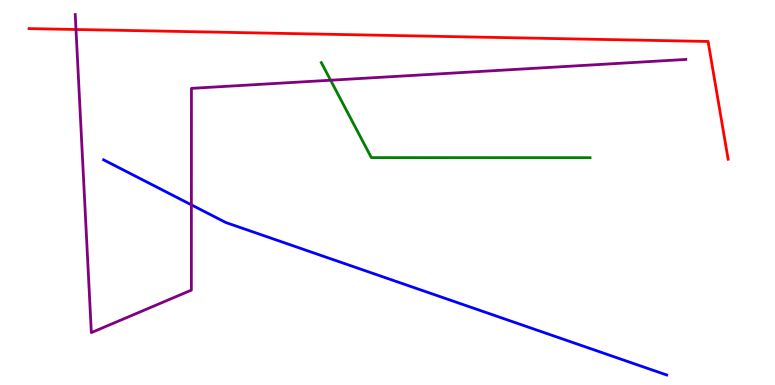[{'lines': ['blue', 'red'], 'intersections': []}, {'lines': ['green', 'red'], 'intersections': []}, {'lines': ['purple', 'red'], 'intersections': [{'x': 0.98, 'y': 9.23}]}, {'lines': ['blue', 'green'], 'intersections': []}, {'lines': ['blue', 'purple'], 'intersections': [{'x': 2.47, 'y': 4.68}]}, {'lines': ['green', 'purple'], 'intersections': [{'x': 4.27, 'y': 7.92}]}]